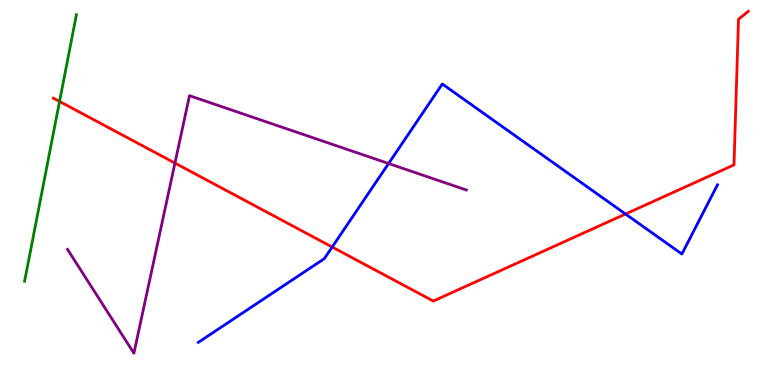[{'lines': ['blue', 'red'], 'intersections': [{'x': 4.29, 'y': 3.58}, {'x': 8.07, 'y': 4.44}]}, {'lines': ['green', 'red'], 'intersections': [{'x': 0.768, 'y': 7.37}]}, {'lines': ['purple', 'red'], 'intersections': [{'x': 2.26, 'y': 5.76}]}, {'lines': ['blue', 'green'], 'intersections': []}, {'lines': ['blue', 'purple'], 'intersections': [{'x': 5.01, 'y': 5.75}]}, {'lines': ['green', 'purple'], 'intersections': []}]